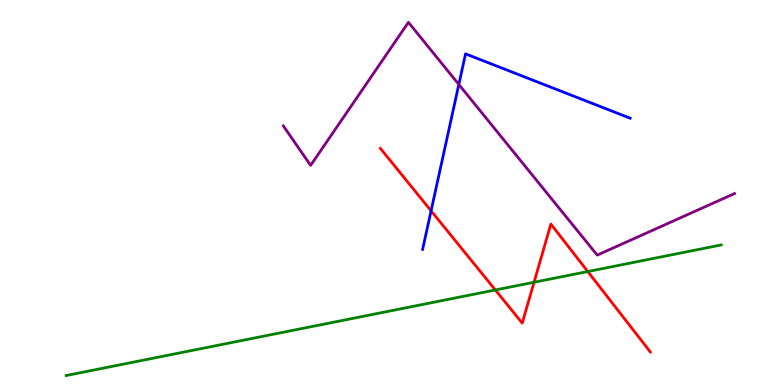[{'lines': ['blue', 'red'], 'intersections': [{'x': 5.56, 'y': 4.52}]}, {'lines': ['green', 'red'], 'intersections': [{'x': 6.39, 'y': 2.47}, {'x': 6.89, 'y': 2.67}, {'x': 7.58, 'y': 2.95}]}, {'lines': ['purple', 'red'], 'intersections': []}, {'lines': ['blue', 'green'], 'intersections': []}, {'lines': ['blue', 'purple'], 'intersections': [{'x': 5.92, 'y': 7.81}]}, {'lines': ['green', 'purple'], 'intersections': []}]